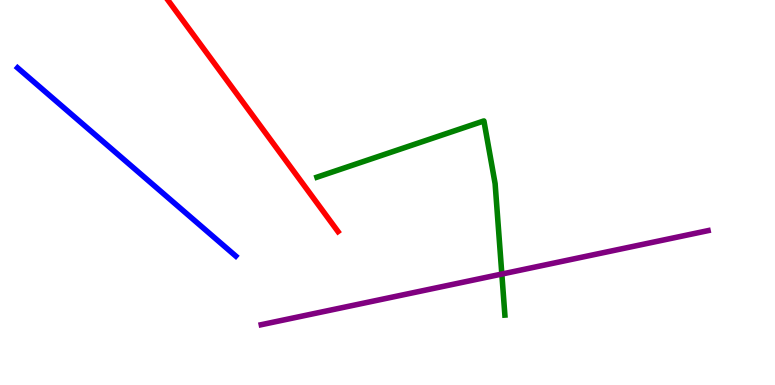[{'lines': ['blue', 'red'], 'intersections': []}, {'lines': ['green', 'red'], 'intersections': []}, {'lines': ['purple', 'red'], 'intersections': []}, {'lines': ['blue', 'green'], 'intersections': []}, {'lines': ['blue', 'purple'], 'intersections': []}, {'lines': ['green', 'purple'], 'intersections': [{'x': 6.48, 'y': 2.88}]}]